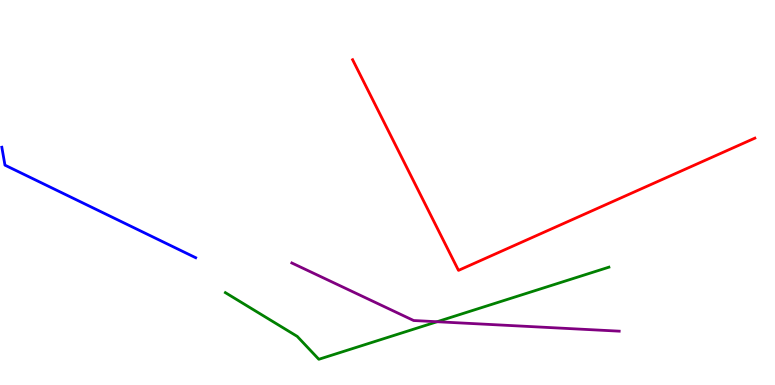[{'lines': ['blue', 'red'], 'intersections': []}, {'lines': ['green', 'red'], 'intersections': []}, {'lines': ['purple', 'red'], 'intersections': []}, {'lines': ['blue', 'green'], 'intersections': []}, {'lines': ['blue', 'purple'], 'intersections': []}, {'lines': ['green', 'purple'], 'intersections': [{'x': 5.64, 'y': 1.64}]}]